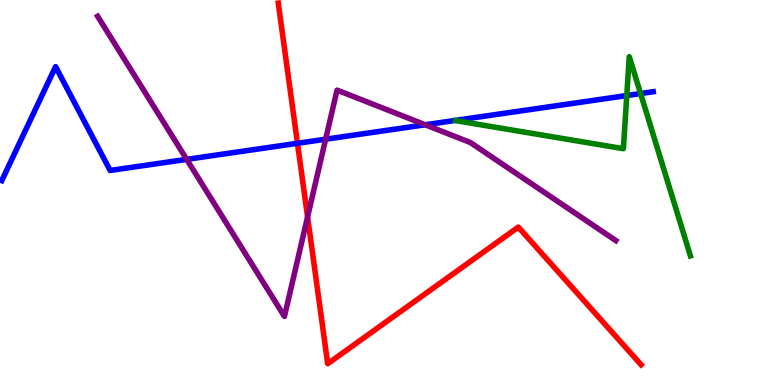[{'lines': ['blue', 'red'], 'intersections': [{'x': 3.84, 'y': 6.28}]}, {'lines': ['green', 'red'], 'intersections': []}, {'lines': ['purple', 'red'], 'intersections': [{'x': 3.97, 'y': 4.37}]}, {'lines': ['blue', 'green'], 'intersections': [{'x': 8.09, 'y': 7.52}, {'x': 8.27, 'y': 7.57}]}, {'lines': ['blue', 'purple'], 'intersections': [{'x': 2.41, 'y': 5.86}, {'x': 4.2, 'y': 6.38}, {'x': 5.49, 'y': 6.76}]}, {'lines': ['green', 'purple'], 'intersections': []}]